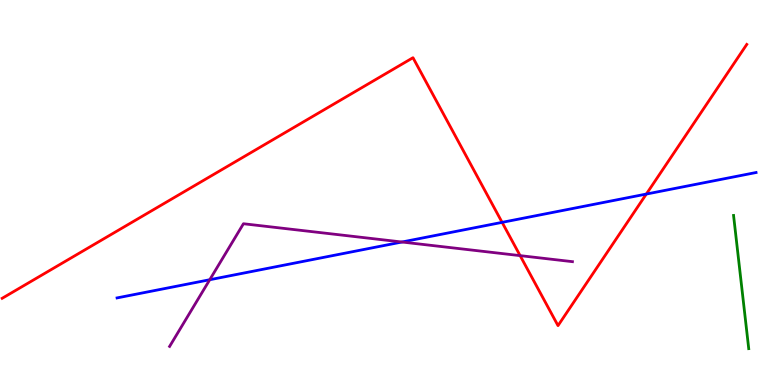[{'lines': ['blue', 'red'], 'intersections': [{'x': 6.48, 'y': 4.22}, {'x': 8.34, 'y': 4.96}]}, {'lines': ['green', 'red'], 'intersections': []}, {'lines': ['purple', 'red'], 'intersections': [{'x': 6.71, 'y': 3.36}]}, {'lines': ['blue', 'green'], 'intersections': []}, {'lines': ['blue', 'purple'], 'intersections': [{'x': 2.71, 'y': 2.73}, {'x': 5.19, 'y': 3.71}]}, {'lines': ['green', 'purple'], 'intersections': []}]